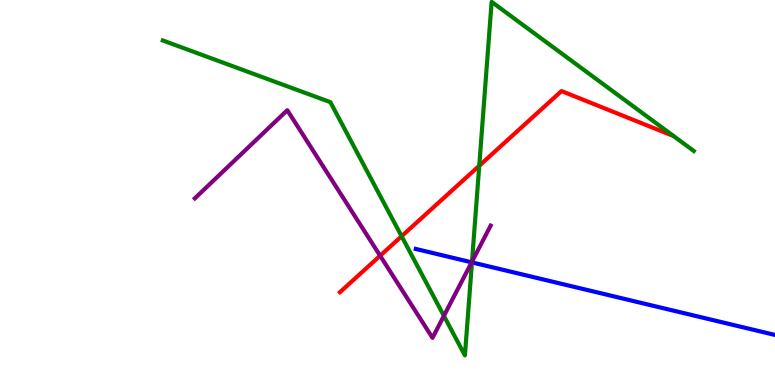[{'lines': ['blue', 'red'], 'intersections': []}, {'lines': ['green', 'red'], 'intersections': [{'x': 5.18, 'y': 3.86}, {'x': 6.18, 'y': 5.69}]}, {'lines': ['purple', 'red'], 'intersections': [{'x': 4.9, 'y': 3.36}]}, {'lines': ['blue', 'green'], 'intersections': [{'x': 6.09, 'y': 3.18}]}, {'lines': ['blue', 'purple'], 'intersections': [{'x': 6.09, 'y': 3.19}]}, {'lines': ['green', 'purple'], 'intersections': [{'x': 5.73, 'y': 1.8}, {'x': 6.09, 'y': 3.2}]}]